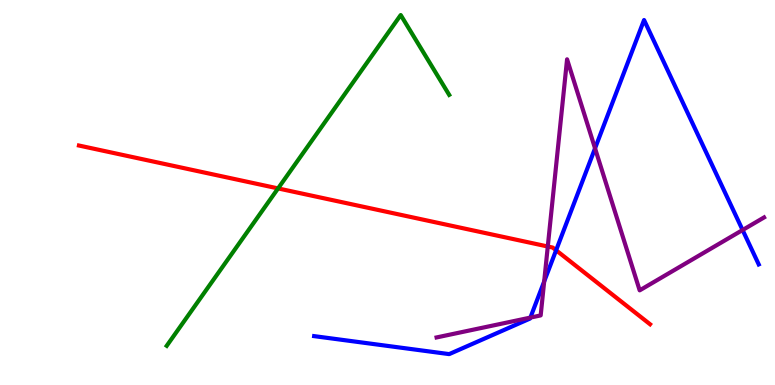[{'lines': ['blue', 'red'], 'intersections': [{'x': 7.18, 'y': 3.5}]}, {'lines': ['green', 'red'], 'intersections': [{'x': 3.59, 'y': 5.11}]}, {'lines': ['purple', 'red'], 'intersections': [{'x': 7.07, 'y': 3.6}]}, {'lines': ['blue', 'green'], 'intersections': []}, {'lines': ['blue', 'purple'], 'intersections': [{'x': 6.84, 'y': 1.75}, {'x': 7.02, 'y': 2.69}, {'x': 7.68, 'y': 6.15}, {'x': 9.58, 'y': 4.03}]}, {'lines': ['green', 'purple'], 'intersections': []}]